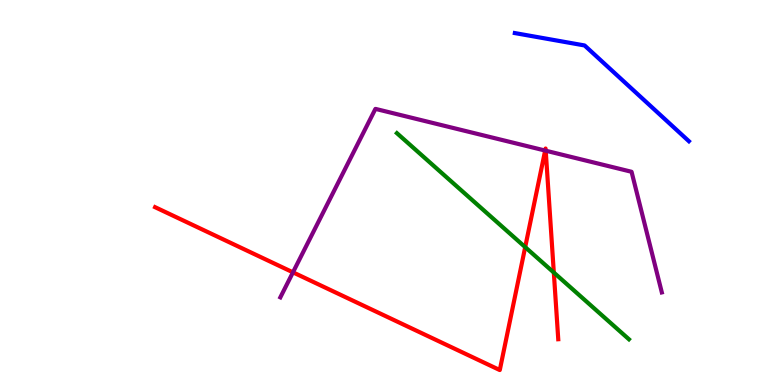[{'lines': ['blue', 'red'], 'intersections': []}, {'lines': ['green', 'red'], 'intersections': [{'x': 6.78, 'y': 3.58}, {'x': 7.15, 'y': 2.92}]}, {'lines': ['purple', 'red'], 'intersections': [{'x': 3.78, 'y': 2.93}, {'x': 7.03, 'y': 6.09}, {'x': 7.04, 'y': 6.09}]}, {'lines': ['blue', 'green'], 'intersections': []}, {'lines': ['blue', 'purple'], 'intersections': []}, {'lines': ['green', 'purple'], 'intersections': []}]